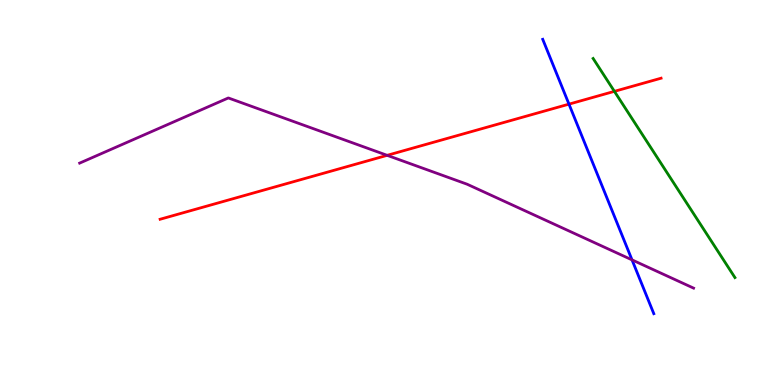[{'lines': ['blue', 'red'], 'intersections': [{'x': 7.34, 'y': 7.3}]}, {'lines': ['green', 'red'], 'intersections': [{'x': 7.93, 'y': 7.63}]}, {'lines': ['purple', 'red'], 'intersections': [{'x': 5.0, 'y': 5.97}]}, {'lines': ['blue', 'green'], 'intersections': []}, {'lines': ['blue', 'purple'], 'intersections': [{'x': 8.16, 'y': 3.25}]}, {'lines': ['green', 'purple'], 'intersections': []}]